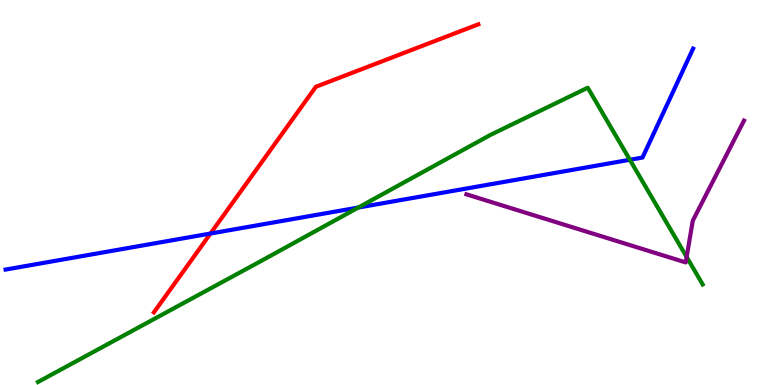[{'lines': ['blue', 'red'], 'intersections': [{'x': 2.72, 'y': 3.93}]}, {'lines': ['green', 'red'], 'intersections': []}, {'lines': ['purple', 'red'], 'intersections': []}, {'lines': ['blue', 'green'], 'intersections': [{'x': 4.62, 'y': 4.61}, {'x': 8.13, 'y': 5.85}]}, {'lines': ['blue', 'purple'], 'intersections': []}, {'lines': ['green', 'purple'], 'intersections': [{'x': 8.86, 'y': 3.33}]}]